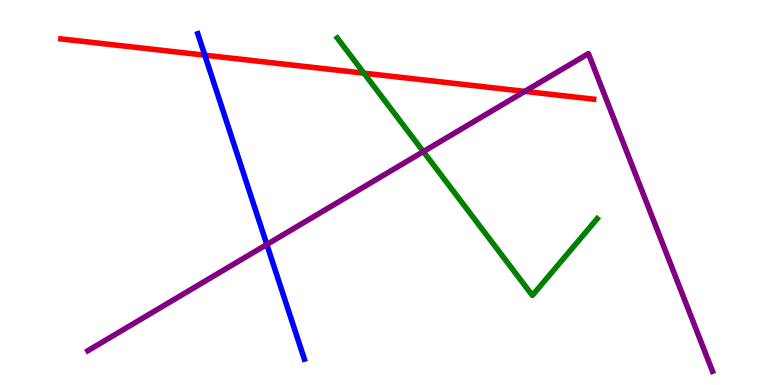[{'lines': ['blue', 'red'], 'intersections': [{'x': 2.64, 'y': 8.57}]}, {'lines': ['green', 'red'], 'intersections': [{'x': 4.7, 'y': 8.1}]}, {'lines': ['purple', 'red'], 'intersections': [{'x': 6.77, 'y': 7.63}]}, {'lines': ['blue', 'green'], 'intersections': []}, {'lines': ['blue', 'purple'], 'intersections': [{'x': 3.44, 'y': 3.65}]}, {'lines': ['green', 'purple'], 'intersections': [{'x': 5.46, 'y': 6.06}]}]